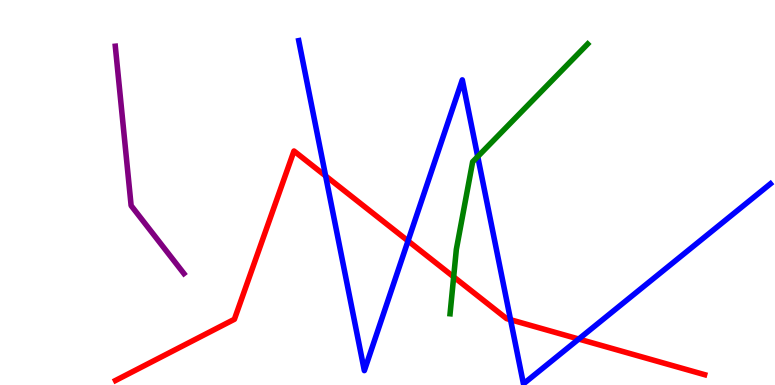[{'lines': ['blue', 'red'], 'intersections': [{'x': 4.2, 'y': 5.43}, {'x': 5.26, 'y': 3.74}, {'x': 6.59, 'y': 1.7}, {'x': 7.47, 'y': 1.19}]}, {'lines': ['green', 'red'], 'intersections': [{'x': 5.85, 'y': 2.81}]}, {'lines': ['purple', 'red'], 'intersections': []}, {'lines': ['blue', 'green'], 'intersections': [{'x': 6.16, 'y': 5.93}]}, {'lines': ['blue', 'purple'], 'intersections': []}, {'lines': ['green', 'purple'], 'intersections': []}]